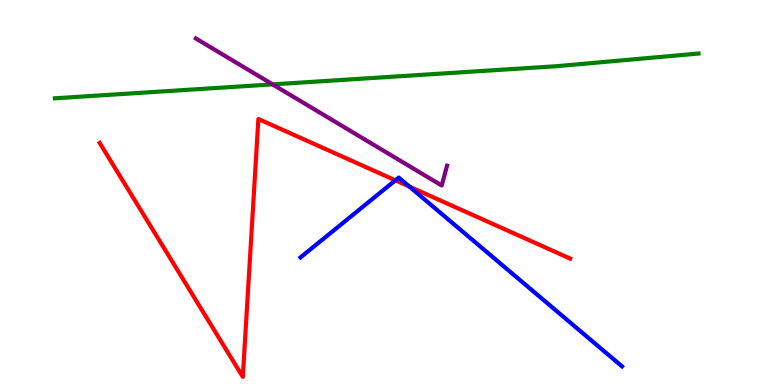[{'lines': ['blue', 'red'], 'intersections': [{'x': 5.1, 'y': 5.32}, {'x': 5.28, 'y': 5.15}]}, {'lines': ['green', 'red'], 'intersections': []}, {'lines': ['purple', 'red'], 'intersections': []}, {'lines': ['blue', 'green'], 'intersections': []}, {'lines': ['blue', 'purple'], 'intersections': []}, {'lines': ['green', 'purple'], 'intersections': [{'x': 3.52, 'y': 7.81}]}]